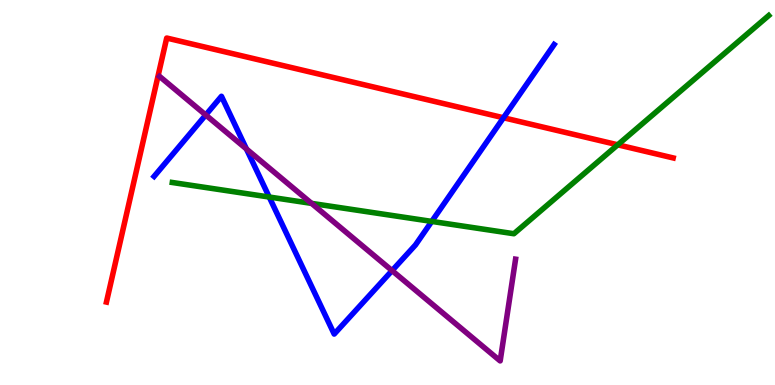[{'lines': ['blue', 'red'], 'intersections': [{'x': 6.5, 'y': 6.94}]}, {'lines': ['green', 'red'], 'intersections': [{'x': 7.97, 'y': 6.24}]}, {'lines': ['purple', 'red'], 'intersections': []}, {'lines': ['blue', 'green'], 'intersections': [{'x': 3.47, 'y': 4.88}, {'x': 5.57, 'y': 4.25}]}, {'lines': ['blue', 'purple'], 'intersections': [{'x': 2.65, 'y': 7.01}, {'x': 3.18, 'y': 6.13}, {'x': 5.06, 'y': 2.97}]}, {'lines': ['green', 'purple'], 'intersections': [{'x': 4.02, 'y': 4.72}]}]